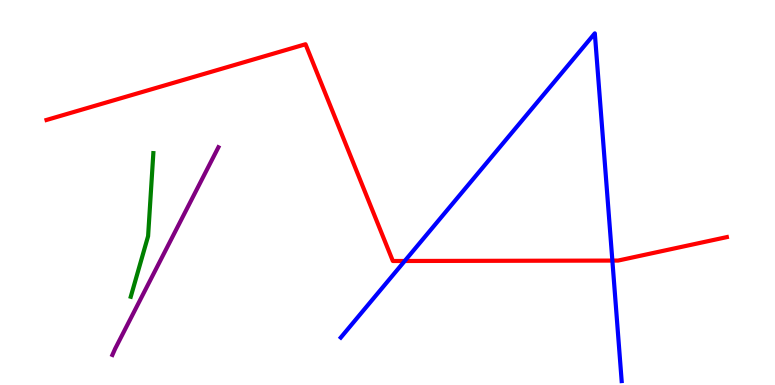[{'lines': ['blue', 'red'], 'intersections': [{'x': 5.22, 'y': 3.22}, {'x': 7.9, 'y': 3.23}]}, {'lines': ['green', 'red'], 'intersections': []}, {'lines': ['purple', 'red'], 'intersections': []}, {'lines': ['blue', 'green'], 'intersections': []}, {'lines': ['blue', 'purple'], 'intersections': []}, {'lines': ['green', 'purple'], 'intersections': []}]